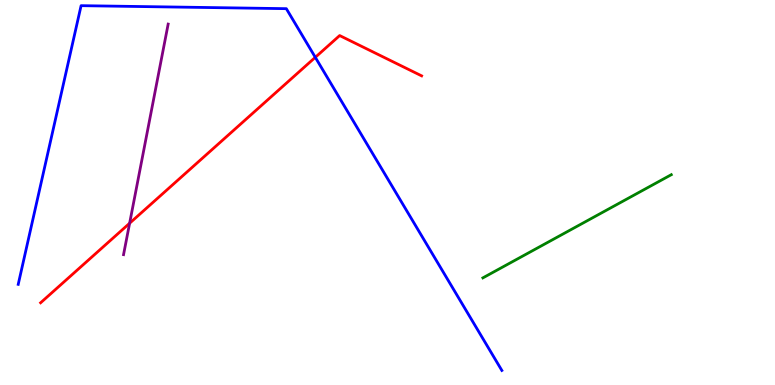[{'lines': ['blue', 'red'], 'intersections': [{'x': 4.07, 'y': 8.51}]}, {'lines': ['green', 'red'], 'intersections': []}, {'lines': ['purple', 'red'], 'intersections': [{'x': 1.67, 'y': 4.2}]}, {'lines': ['blue', 'green'], 'intersections': []}, {'lines': ['blue', 'purple'], 'intersections': []}, {'lines': ['green', 'purple'], 'intersections': []}]